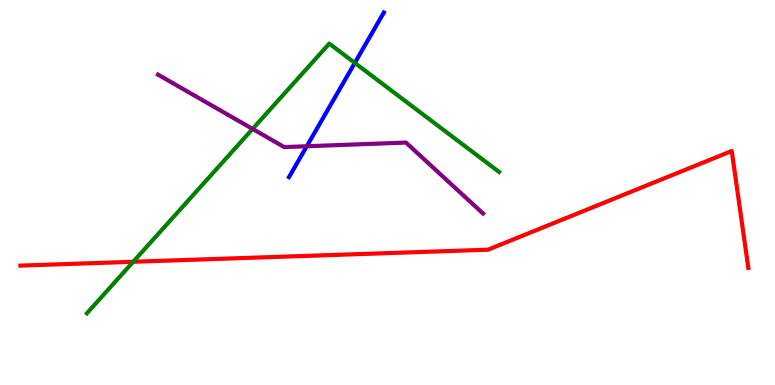[{'lines': ['blue', 'red'], 'intersections': []}, {'lines': ['green', 'red'], 'intersections': [{'x': 1.72, 'y': 3.2}]}, {'lines': ['purple', 'red'], 'intersections': []}, {'lines': ['blue', 'green'], 'intersections': [{'x': 4.58, 'y': 8.37}]}, {'lines': ['blue', 'purple'], 'intersections': [{'x': 3.96, 'y': 6.2}]}, {'lines': ['green', 'purple'], 'intersections': [{'x': 3.26, 'y': 6.65}]}]